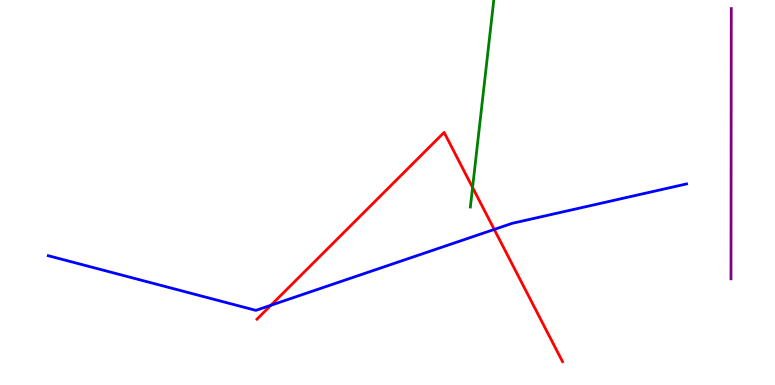[{'lines': ['blue', 'red'], 'intersections': [{'x': 3.5, 'y': 2.07}, {'x': 6.38, 'y': 4.04}]}, {'lines': ['green', 'red'], 'intersections': [{'x': 6.1, 'y': 5.13}]}, {'lines': ['purple', 'red'], 'intersections': []}, {'lines': ['blue', 'green'], 'intersections': []}, {'lines': ['blue', 'purple'], 'intersections': []}, {'lines': ['green', 'purple'], 'intersections': []}]